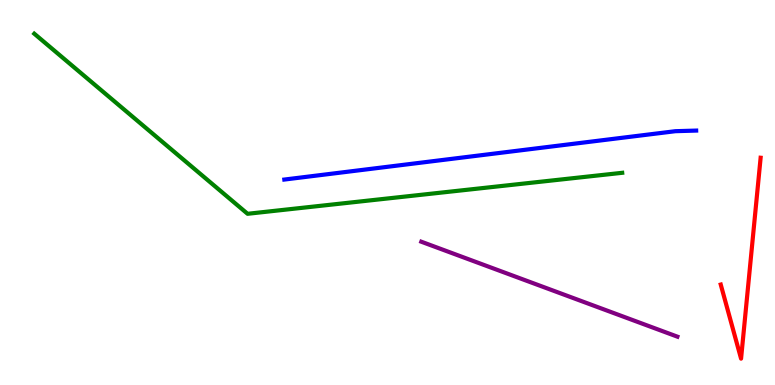[{'lines': ['blue', 'red'], 'intersections': []}, {'lines': ['green', 'red'], 'intersections': []}, {'lines': ['purple', 'red'], 'intersections': []}, {'lines': ['blue', 'green'], 'intersections': []}, {'lines': ['blue', 'purple'], 'intersections': []}, {'lines': ['green', 'purple'], 'intersections': []}]